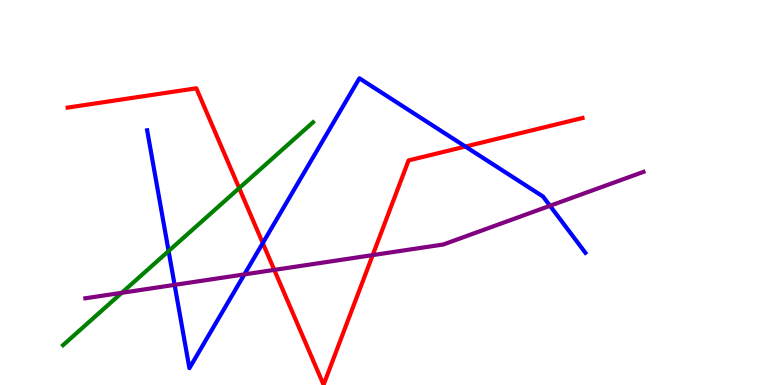[{'lines': ['blue', 'red'], 'intersections': [{'x': 3.39, 'y': 3.69}, {'x': 6.01, 'y': 6.19}]}, {'lines': ['green', 'red'], 'intersections': [{'x': 3.09, 'y': 5.11}]}, {'lines': ['purple', 'red'], 'intersections': [{'x': 3.54, 'y': 2.99}, {'x': 4.81, 'y': 3.37}]}, {'lines': ['blue', 'green'], 'intersections': [{'x': 2.18, 'y': 3.48}]}, {'lines': ['blue', 'purple'], 'intersections': [{'x': 2.25, 'y': 2.6}, {'x': 3.15, 'y': 2.87}, {'x': 7.1, 'y': 4.65}]}, {'lines': ['green', 'purple'], 'intersections': [{'x': 1.57, 'y': 2.39}]}]